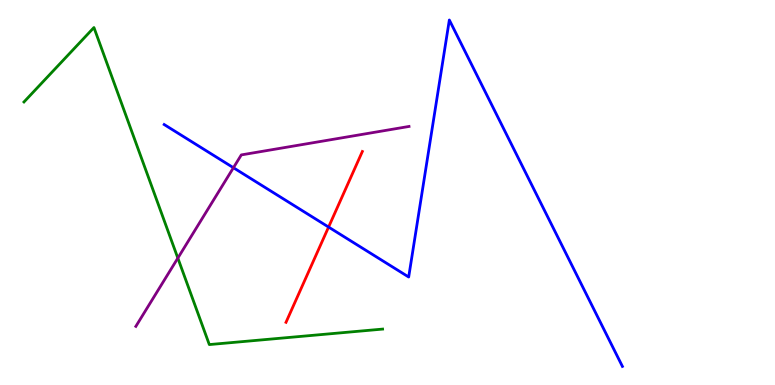[{'lines': ['blue', 'red'], 'intersections': [{'x': 4.24, 'y': 4.1}]}, {'lines': ['green', 'red'], 'intersections': []}, {'lines': ['purple', 'red'], 'intersections': []}, {'lines': ['blue', 'green'], 'intersections': []}, {'lines': ['blue', 'purple'], 'intersections': [{'x': 3.01, 'y': 5.64}]}, {'lines': ['green', 'purple'], 'intersections': [{'x': 2.29, 'y': 3.3}]}]